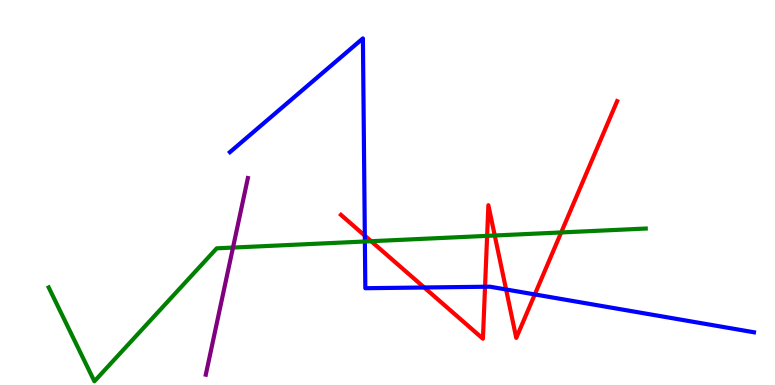[{'lines': ['blue', 'red'], 'intersections': [{'x': 4.71, 'y': 3.88}, {'x': 5.47, 'y': 2.53}, {'x': 6.26, 'y': 2.55}, {'x': 6.53, 'y': 2.48}, {'x': 6.9, 'y': 2.35}]}, {'lines': ['green', 'red'], 'intersections': [{'x': 4.79, 'y': 3.73}, {'x': 6.29, 'y': 3.87}, {'x': 6.38, 'y': 3.88}, {'x': 7.24, 'y': 3.96}]}, {'lines': ['purple', 'red'], 'intersections': []}, {'lines': ['blue', 'green'], 'intersections': [{'x': 4.71, 'y': 3.73}]}, {'lines': ['blue', 'purple'], 'intersections': []}, {'lines': ['green', 'purple'], 'intersections': [{'x': 3.01, 'y': 3.57}]}]